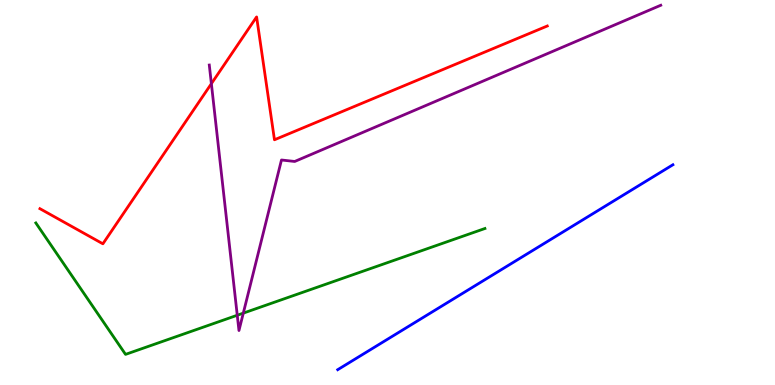[{'lines': ['blue', 'red'], 'intersections': []}, {'lines': ['green', 'red'], 'intersections': []}, {'lines': ['purple', 'red'], 'intersections': [{'x': 2.73, 'y': 7.83}]}, {'lines': ['blue', 'green'], 'intersections': []}, {'lines': ['blue', 'purple'], 'intersections': []}, {'lines': ['green', 'purple'], 'intersections': [{'x': 3.06, 'y': 1.81}, {'x': 3.14, 'y': 1.87}]}]